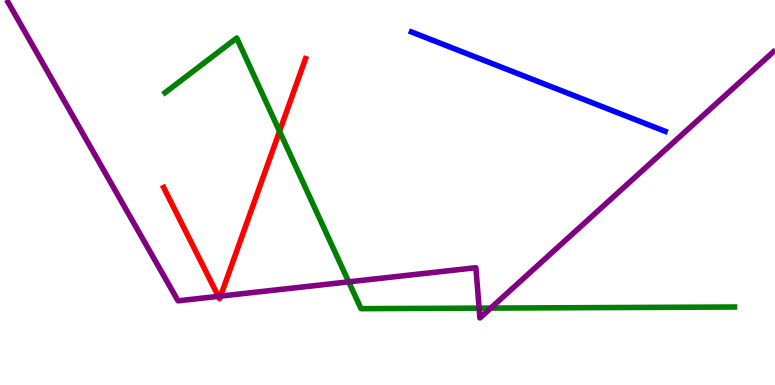[{'lines': ['blue', 'red'], 'intersections': []}, {'lines': ['green', 'red'], 'intersections': [{'x': 3.61, 'y': 6.59}]}, {'lines': ['purple', 'red'], 'intersections': [{'x': 2.82, 'y': 2.3}, {'x': 2.85, 'y': 2.31}]}, {'lines': ['blue', 'green'], 'intersections': []}, {'lines': ['blue', 'purple'], 'intersections': []}, {'lines': ['green', 'purple'], 'intersections': [{'x': 4.5, 'y': 2.68}, {'x': 6.18, 'y': 2.0}, {'x': 6.33, 'y': 2.0}]}]